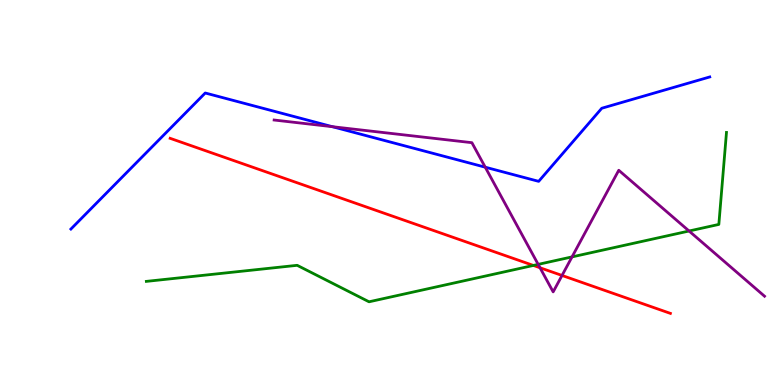[{'lines': ['blue', 'red'], 'intersections': []}, {'lines': ['green', 'red'], 'intersections': [{'x': 6.88, 'y': 3.11}]}, {'lines': ['purple', 'red'], 'intersections': [{'x': 6.97, 'y': 3.05}, {'x': 7.25, 'y': 2.85}]}, {'lines': ['blue', 'green'], 'intersections': []}, {'lines': ['blue', 'purple'], 'intersections': [{'x': 4.29, 'y': 6.71}, {'x': 6.26, 'y': 5.66}]}, {'lines': ['green', 'purple'], 'intersections': [{'x': 6.94, 'y': 3.13}, {'x': 7.38, 'y': 3.33}, {'x': 8.89, 'y': 4.0}]}]